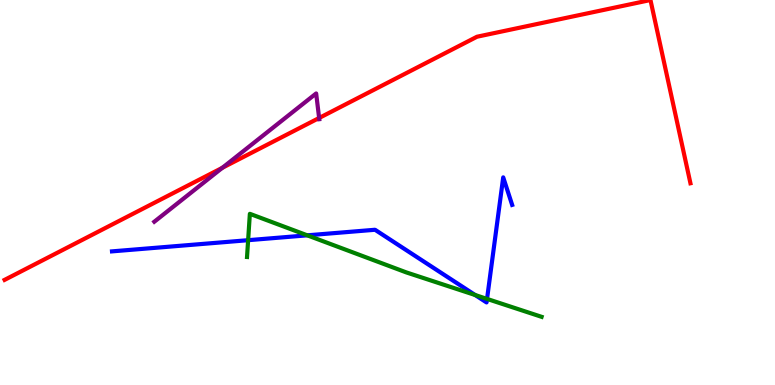[{'lines': ['blue', 'red'], 'intersections': []}, {'lines': ['green', 'red'], 'intersections': []}, {'lines': ['purple', 'red'], 'intersections': [{'x': 2.87, 'y': 5.64}, {'x': 4.12, 'y': 6.94}]}, {'lines': ['blue', 'green'], 'intersections': [{'x': 3.2, 'y': 3.76}, {'x': 3.97, 'y': 3.89}, {'x': 6.13, 'y': 2.34}, {'x': 6.28, 'y': 2.24}]}, {'lines': ['blue', 'purple'], 'intersections': []}, {'lines': ['green', 'purple'], 'intersections': []}]